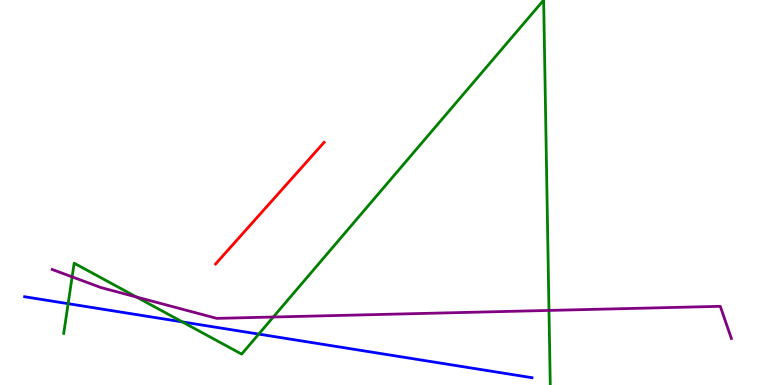[{'lines': ['blue', 'red'], 'intersections': []}, {'lines': ['green', 'red'], 'intersections': []}, {'lines': ['purple', 'red'], 'intersections': []}, {'lines': ['blue', 'green'], 'intersections': [{'x': 0.879, 'y': 2.11}, {'x': 2.35, 'y': 1.64}, {'x': 3.34, 'y': 1.32}]}, {'lines': ['blue', 'purple'], 'intersections': []}, {'lines': ['green', 'purple'], 'intersections': [{'x': 0.931, 'y': 2.81}, {'x': 1.76, 'y': 2.29}, {'x': 3.53, 'y': 1.77}, {'x': 7.08, 'y': 1.94}]}]